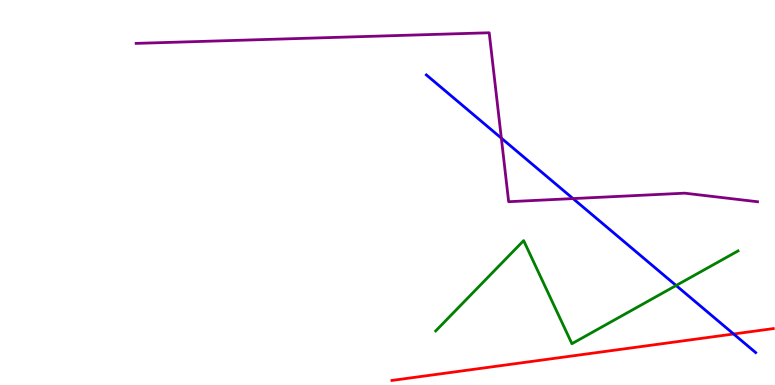[{'lines': ['blue', 'red'], 'intersections': [{'x': 9.47, 'y': 1.32}]}, {'lines': ['green', 'red'], 'intersections': []}, {'lines': ['purple', 'red'], 'intersections': []}, {'lines': ['blue', 'green'], 'intersections': [{'x': 8.72, 'y': 2.58}]}, {'lines': ['blue', 'purple'], 'intersections': [{'x': 6.47, 'y': 6.41}, {'x': 7.39, 'y': 4.84}]}, {'lines': ['green', 'purple'], 'intersections': []}]